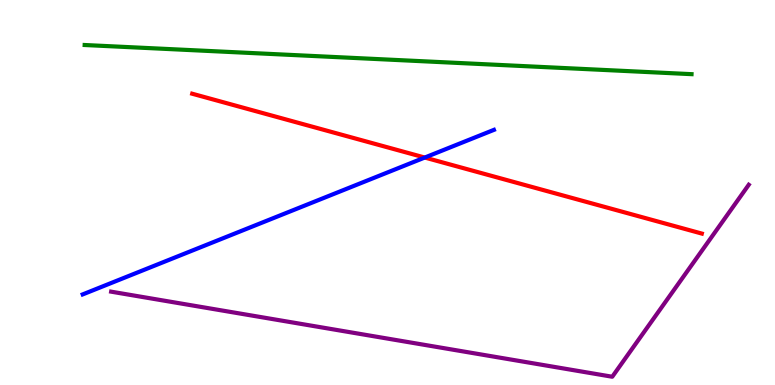[{'lines': ['blue', 'red'], 'intersections': [{'x': 5.48, 'y': 5.91}]}, {'lines': ['green', 'red'], 'intersections': []}, {'lines': ['purple', 'red'], 'intersections': []}, {'lines': ['blue', 'green'], 'intersections': []}, {'lines': ['blue', 'purple'], 'intersections': []}, {'lines': ['green', 'purple'], 'intersections': []}]